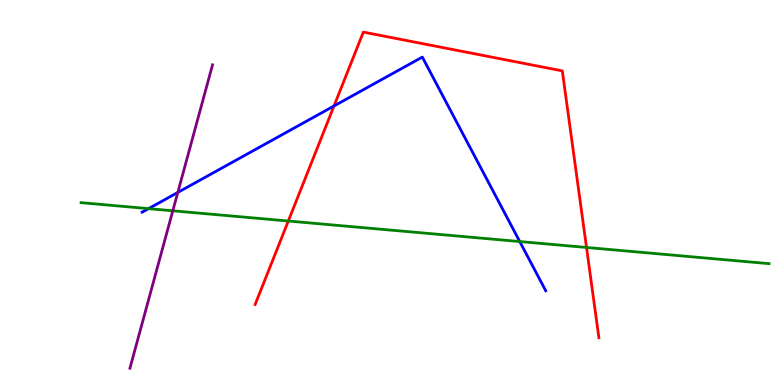[{'lines': ['blue', 'red'], 'intersections': [{'x': 4.31, 'y': 7.25}]}, {'lines': ['green', 'red'], 'intersections': [{'x': 3.72, 'y': 4.26}, {'x': 7.57, 'y': 3.57}]}, {'lines': ['purple', 'red'], 'intersections': []}, {'lines': ['blue', 'green'], 'intersections': [{'x': 1.92, 'y': 4.58}, {'x': 6.71, 'y': 3.73}]}, {'lines': ['blue', 'purple'], 'intersections': [{'x': 2.29, 'y': 5.0}]}, {'lines': ['green', 'purple'], 'intersections': [{'x': 2.23, 'y': 4.52}]}]